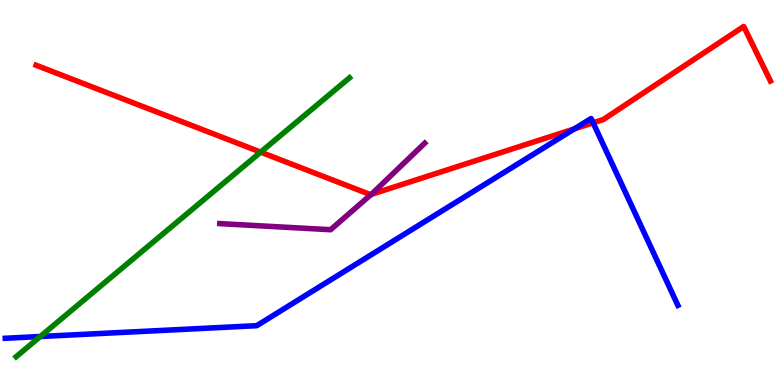[{'lines': ['blue', 'red'], 'intersections': [{'x': 7.41, 'y': 6.65}, {'x': 7.65, 'y': 6.81}]}, {'lines': ['green', 'red'], 'intersections': [{'x': 3.36, 'y': 6.05}]}, {'lines': ['purple', 'red'], 'intersections': [{'x': 4.79, 'y': 4.95}]}, {'lines': ['blue', 'green'], 'intersections': [{'x': 0.52, 'y': 1.26}]}, {'lines': ['blue', 'purple'], 'intersections': []}, {'lines': ['green', 'purple'], 'intersections': []}]